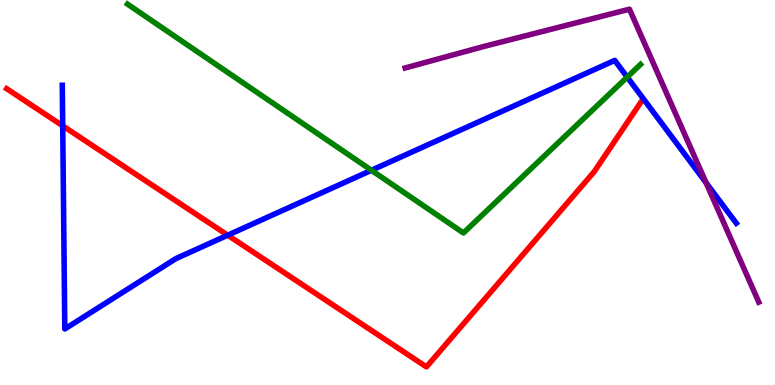[{'lines': ['blue', 'red'], 'intersections': [{'x': 0.809, 'y': 6.73}, {'x': 2.94, 'y': 3.89}]}, {'lines': ['green', 'red'], 'intersections': []}, {'lines': ['purple', 'red'], 'intersections': []}, {'lines': ['blue', 'green'], 'intersections': [{'x': 4.79, 'y': 5.58}, {'x': 8.09, 'y': 8.0}]}, {'lines': ['blue', 'purple'], 'intersections': [{'x': 9.11, 'y': 5.25}]}, {'lines': ['green', 'purple'], 'intersections': []}]